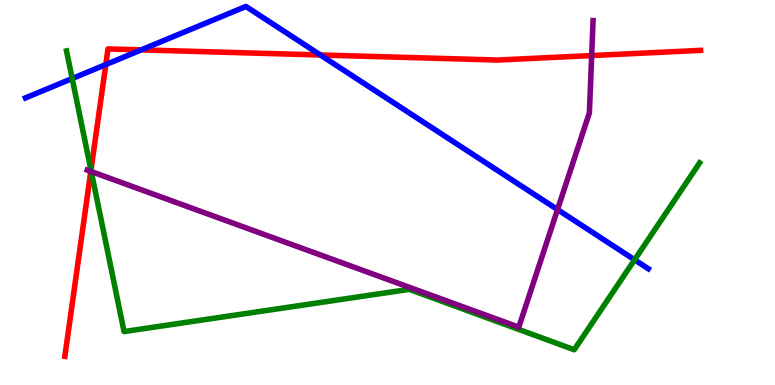[{'lines': ['blue', 'red'], 'intersections': [{'x': 1.37, 'y': 8.32}, {'x': 1.82, 'y': 8.7}, {'x': 4.13, 'y': 8.57}]}, {'lines': ['green', 'red'], 'intersections': [{'x': 1.17, 'y': 5.58}]}, {'lines': ['purple', 'red'], 'intersections': [{'x': 1.17, 'y': 5.55}, {'x': 7.63, 'y': 8.56}]}, {'lines': ['blue', 'green'], 'intersections': [{'x': 0.931, 'y': 7.96}, {'x': 8.19, 'y': 3.25}]}, {'lines': ['blue', 'purple'], 'intersections': [{'x': 7.19, 'y': 4.56}]}, {'lines': ['green', 'purple'], 'intersections': [{'x': 1.18, 'y': 5.54}]}]